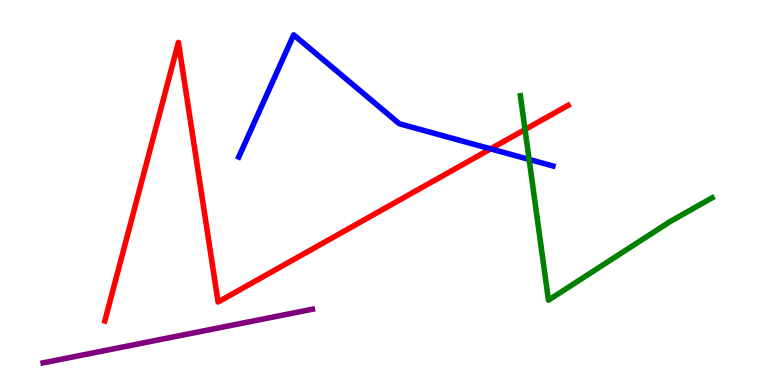[{'lines': ['blue', 'red'], 'intersections': [{'x': 6.33, 'y': 6.13}]}, {'lines': ['green', 'red'], 'intersections': [{'x': 6.77, 'y': 6.64}]}, {'lines': ['purple', 'red'], 'intersections': []}, {'lines': ['blue', 'green'], 'intersections': [{'x': 6.83, 'y': 5.86}]}, {'lines': ['blue', 'purple'], 'intersections': []}, {'lines': ['green', 'purple'], 'intersections': []}]